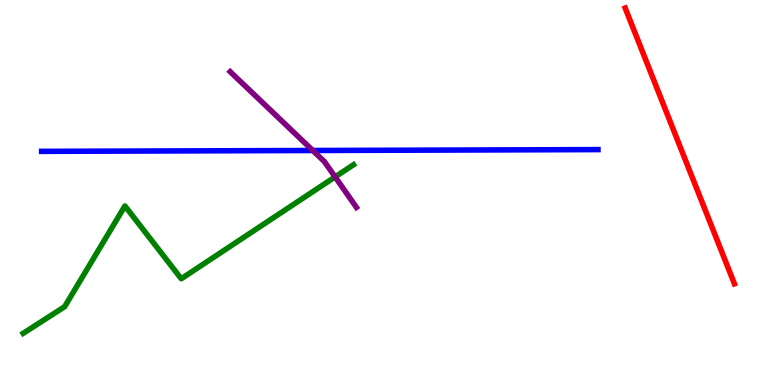[{'lines': ['blue', 'red'], 'intersections': []}, {'lines': ['green', 'red'], 'intersections': []}, {'lines': ['purple', 'red'], 'intersections': []}, {'lines': ['blue', 'green'], 'intersections': []}, {'lines': ['blue', 'purple'], 'intersections': [{'x': 4.04, 'y': 6.09}]}, {'lines': ['green', 'purple'], 'intersections': [{'x': 4.32, 'y': 5.4}]}]